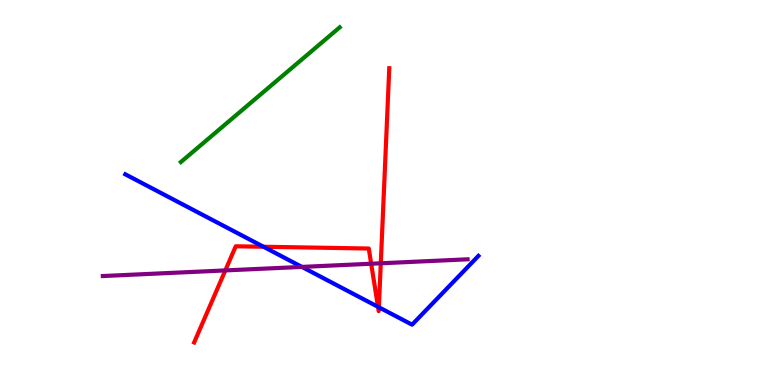[{'lines': ['blue', 'red'], 'intersections': [{'x': 3.4, 'y': 3.59}, {'x': 4.88, 'y': 2.03}, {'x': 4.89, 'y': 2.02}]}, {'lines': ['green', 'red'], 'intersections': []}, {'lines': ['purple', 'red'], 'intersections': [{'x': 2.91, 'y': 2.98}, {'x': 4.79, 'y': 3.15}, {'x': 4.91, 'y': 3.16}]}, {'lines': ['blue', 'green'], 'intersections': []}, {'lines': ['blue', 'purple'], 'intersections': [{'x': 3.9, 'y': 3.07}]}, {'lines': ['green', 'purple'], 'intersections': []}]